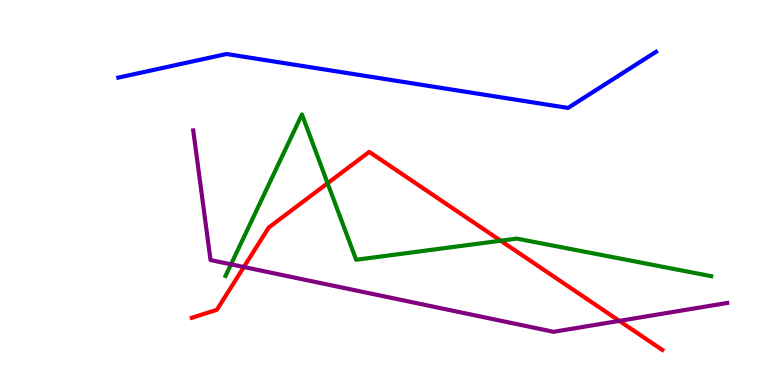[{'lines': ['blue', 'red'], 'intersections': []}, {'lines': ['green', 'red'], 'intersections': [{'x': 4.23, 'y': 5.24}, {'x': 6.46, 'y': 3.75}]}, {'lines': ['purple', 'red'], 'intersections': [{'x': 3.15, 'y': 3.06}, {'x': 7.99, 'y': 1.67}]}, {'lines': ['blue', 'green'], 'intersections': []}, {'lines': ['blue', 'purple'], 'intersections': []}, {'lines': ['green', 'purple'], 'intersections': [{'x': 2.98, 'y': 3.13}]}]